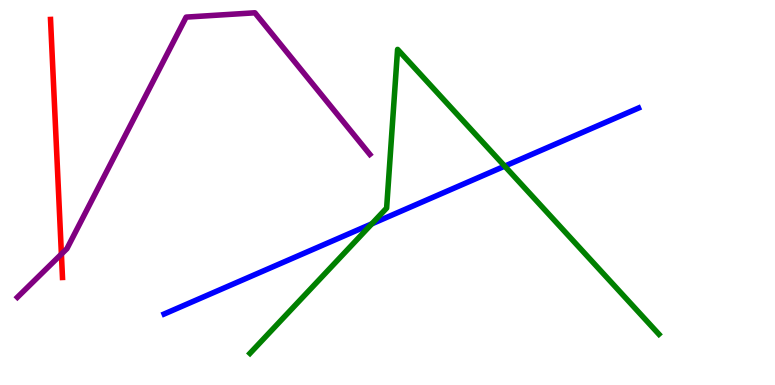[{'lines': ['blue', 'red'], 'intersections': []}, {'lines': ['green', 'red'], 'intersections': []}, {'lines': ['purple', 'red'], 'intersections': [{'x': 0.792, 'y': 3.4}]}, {'lines': ['blue', 'green'], 'intersections': [{'x': 4.8, 'y': 4.19}, {'x': 6.51, 'y': 5.68}]}, {'lines': ['blue', 'purple'], 'intersections': []}, {'lines': ['green', 'purple'], 'intersections': []}]